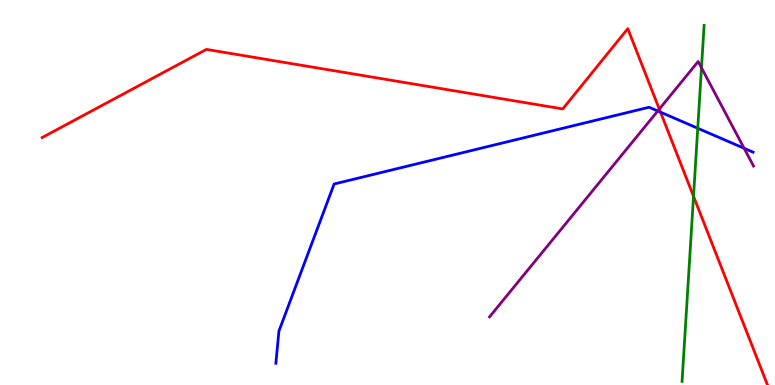[{'lines': ['blue', 'red'], 'intersections': [{'x': 8.52, 'y': 7.09}]}, {'lines': ['green', 'red'], 'intersections': [{'x': 8.95, 'y': 4.9}]}, {'lines': ['purple', 'red'], 'intersections': [{'x': 8.51, 'y': 7.17}]}, {'lines': ['blue', 'green'], 'intersections': [{'x': 9.0, 'y': 6.67}]}, {'lines': ['blue', 'purple'], 'intersections': [{'x': 8.49, 'y': 7.12}, {'x': 9.6, 'y': 6.15}]}, {'lines': ['green', 'purple'], 'intersections': [{'x': 9.05, 'y': 8.24}]}]